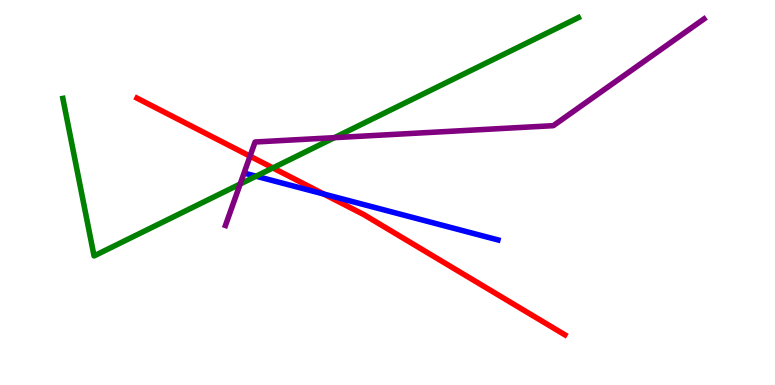[{'lines': ['blue', 'red'], 'intersections': [{'x': 4.18, 'y': 4.96}]}, {'lines': ['green', 'red'], 'intersections': [{'x': 3.52, 'y': 5.64}]}, {'lines': ['purple', 'red'], 'intersections': [{'x': 3.23, 'y': 5.94}]}, {'lines': ['blue', 'green'], 'intersections': [{'x': 3.3, 'y': 5.42}]}, {'lines': ['blue', 'purple'], 'intersections': []}, {'lines': ['green', 'purple'], 'intersections': [{'x': 3.1, 'y': 5.22}, {'x': 4.32, 'y': 6.42}]}]